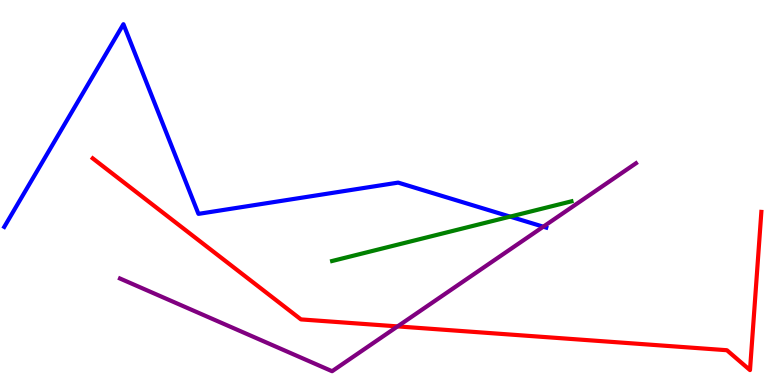[{'lines': ['blue', 'red'], 'intersections': []}, {'lines': ['green', 'red'], 'intersections': []}, {'lines': ['purple', 'red'], 'intersections': [{'x': 5.13, 'y': 1.52}]}, {'lines': ['blue', 'green'], 'intersections': [{'x': 6.58, 'y': 4.37}]}, {'lines': ['blue', 'purple'], 'intersections': [{'x': 7.01, 'y': 4.11}]}, {'lines': ['green', 'purple'], 'intersections': []}]